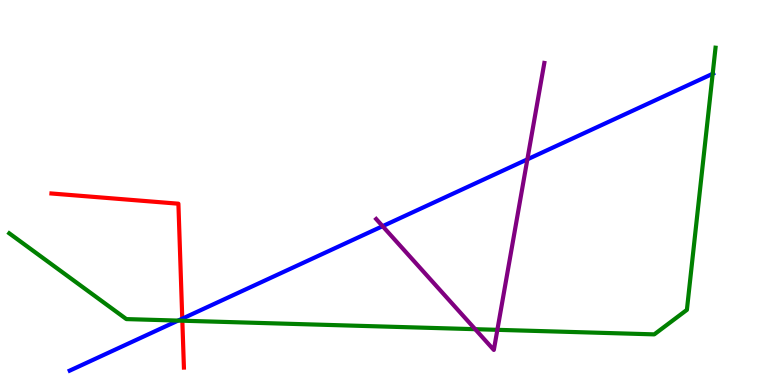[{'lines': ['blue', 'red'], 'intersections': [{'x': 2.35, 'y': 1.72}]}, {'lines': ['green', 'red'], 'intersections': [{'x': 2.35, 'y': 1.67}]}, {'lines': ['purple', 'red'], 'intersections': []}, {'lines': ['blue', 'green'], 'intersections': [{'x': 2.3, 'y': 1.67}, {'x': 9.2, 'y': 8.08}]}, {'lines': ['blue', 'purple'], 'intersections': [{'x': 4.94, 'y': 4.13}, {'x': 6.8, 'y': 5.86}]}, {'lines': ['green', 'purple'], 'intersections': [{'x': 6.13, 'y': 1.45}, {'x': 6.42, 'y': 1.43}]}]